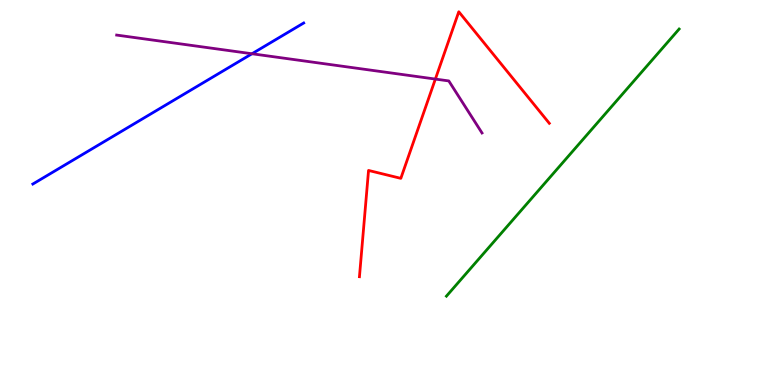[{'lines': ['blue', 'red'], 'intersections': []}, {'lines': ['green', 'red'], 'intersections': []}, {'lines': ['purple', 'red'], 'intersections': [{'x': 5.62, 'y': 7.95}]}, {'lines': ['blue', 'green'], 'intersections': []}, {'lines': ['blue', 'purple'], 'intersections': [{'x': 3.25, 'y': 8.6}]}, {'lines': ['green', 'purple'], 'intersections': []}]